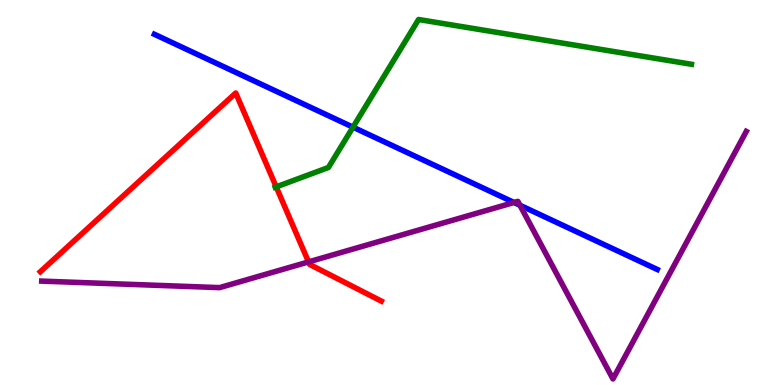[{'lines': ['blue', 'red'], 'intersections': []}, {'lines': ['green', 'red'], 'intersections': [{'x': 3.56, 'y': 5.15}]}, {'lines': ['purple', 'red'], 'intersections': [{'x': 3.98, 'y': 3.2}]}, {'lines': ['blue', 'green'], 'intersections': [{'x': 4.55, 'y': 6.7}]}, {'lines': ['blue', 'purple'], 'intersections': [{'x': 6.63, 'y': 4.74}, {'x': 6.71, 'y': 4.67}]}, {'lines': ['green', 'purple'], 'intersections': []}]